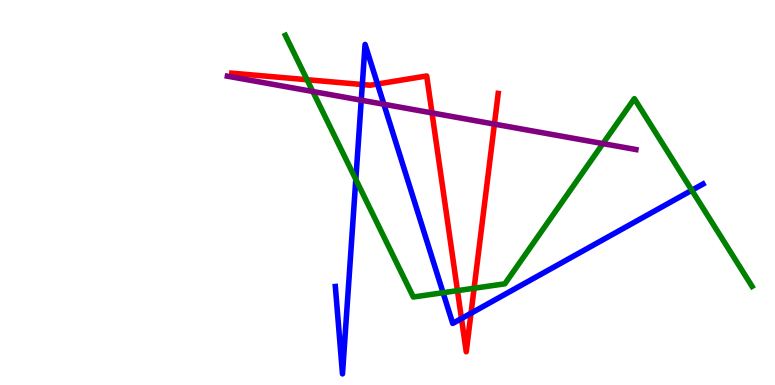[{'lines': ['blue', 'red'], 'intersections': [{'x': 4.68, 'y': 7.8}, {'x': 4.87, 'y': 7.82}, {'x': 5.95, 'y': 1.73}, {'x': 6.08, 'y': 1.86}]}, {'lines': ['green', 'red'], 'intersections': [{'x': 3.96, 'y': 7.93}, {'x': 5.9, 'y': 2.45}, {'x': 6.12, 'y': 2.51}]}, {'lines': ['purple', 'red'], 'intersections': [{'x': 5.57, 'y': 7.07}, {'x': 6.38, 'y': 6.78}]}, {'lines': ['blue', 'green'], 'intersections': [{'x': 4.59, 'y': 5.34}, {'x': 5.72, 'y': 2.4}, {'x': 8.93, 'y': 5.06}]}, {'lines': ['blue', 'purple'], 'intersections': [{'x': 4.66, 'y': 7.4}, {'x': 4.95, 'y': 7.29}]}, {'lines': ['green', 'purple'], 'intersections': [{'x': 4.04, 'y': 7.62}, {'x': 7.78, 'y': 6.27}]}]